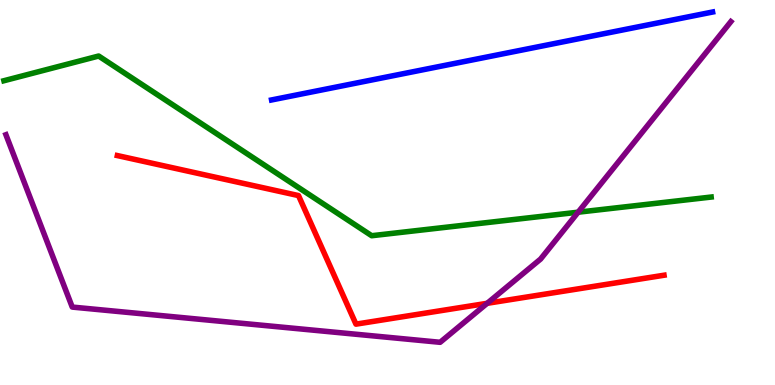[{'lines': ['blue', 'red'], 'intersections': []}, {'lines': ['green', 'red'], 'intersections': []}, {'lines': ['purple', 'red'], 'intersections': [{'x': 6.29, 'y': 2.12}]}, {'lines': ['blue', 'green'], 'intersections': []}, {'lines': ['blue', 'purple'], 'intersections': []}, {'lines': ['green', 'purple'], 'intersections': [{'x': 7.46, 'y': 4.49}]}]